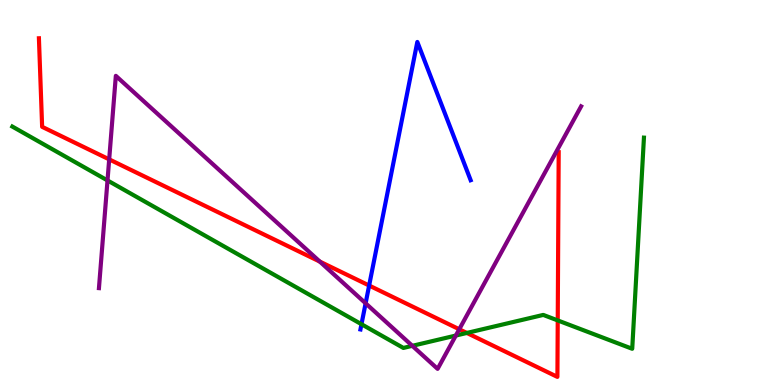[{'lines': ['blue', 'red'], 'intersections': [{'x': 4.76, 'y': 2.58}]}, {'lines': ['green', 'red'], 'intersections': [{'x': 6.02, 'y': 1.35}, {'x': 7.2, 'y': 1.68}]}, {'lines': ['purple', 'red'], 'intersections': [{'x': 1.41, 'y': 5.86}, {'x': 4.13, 'y': 3.21}, {'x': 5.93, 'y': 1.45}]}, {'lines': ['blue', 'green'], 'intersections': [{'x': 4.66, 'y': 1.58}]}, {'lines': ['blue', 'purple'], 'intersections': [{'x': 4.72, 'y': 2.12}]}, {'lines': ['green', 'purple'], 'intersections': [{'x': 1.39, 'y': 5.31}, {'x': 5.32, 'y': 1.02}, {'x': 5.88, 'y': 1.28}]}]